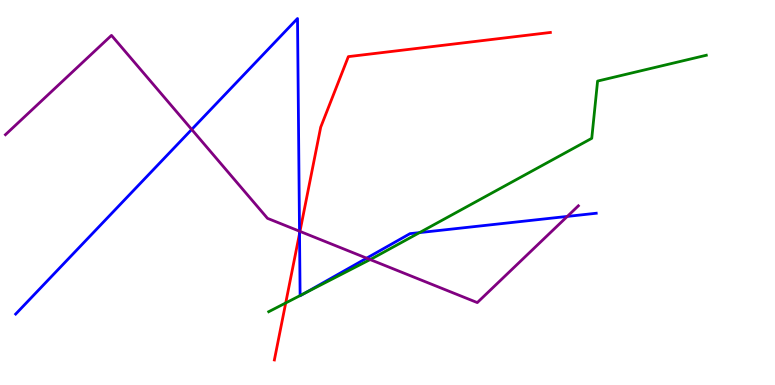[{'lines': ['blue', 'red'], 'intersections': [{'x': 3.86, 'y': 3.93}]}, {'lines': ['green', 'red'], 'intersections': [{'x': 3.69, 'y': 2.13}]}, {'lines': ['purple', 'red'], 'intersections': [{'x': 3.87, 'y': 3.99}]}, {'lines': ['blue', 'green'], 'intersections': [{'x': 3.87, 'y': 2.32}, {'x': 3.93, 'y': 2.38}, {'x': 5.41, 'y': 3.96}]}, {'lines': ['blue', 'purple'], 'intersections': [{'x': 2.47, 'y': 6.64}, {'x': 3.86, 'y': 3.99}, {'x': 4.73, 'y': 3.29}, {'x': 7.32, 'y': 4.38}]}, {'lines': ['green', 'purple'], 'intersections': [{'x': 4.78, 'y': 3.26}]}]